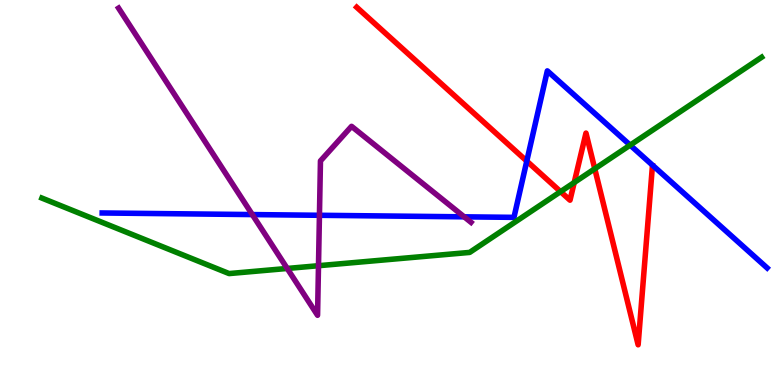[{'lines': ['blue', 'red'], 'intersections': [{'x': 6.8, 'y': 5.82}]}, {'lines': ['green', 'red'], 'intersections': [{'x': 7.23, 'y': 5.02}, {'x': 7.41, 'y': 5.26}, {'x': 7.67, 'y': 5.62}]}, {'lines': ['purple', 'red'], 'intersections': []}, {'lines': ['blue', 'green'], 'intersections': [{'x': 8.13, 'y': 6.23}]}, {'lines': ['blue', 'purple'], 'intersections': [{'x': 3.26, 'y': 4.43}, {'x': 4.12, 'y': 4.41}, {'x': 5.99, 'y': 4.37}]}, {'lines': ['green', 'purple'], 'intersections': [{'x': 3.71, 'y': 3.03}, {'x': 4.11, 'y': 3.1}]}]